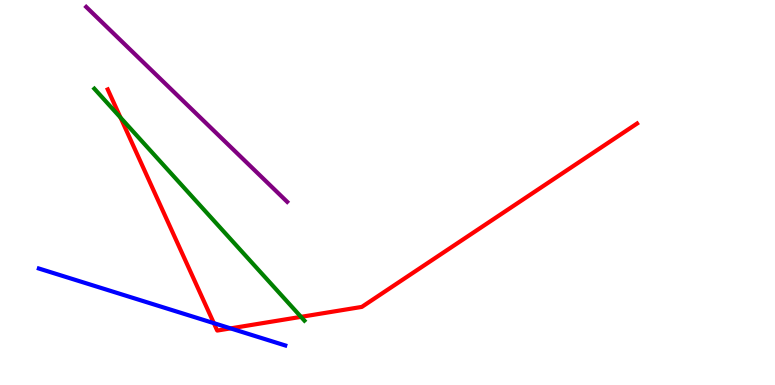[{'lines': ['blue', 'red'], 'intersections': [{'x': 2.76, 'y': 1.61}, {'x': 2.98, 'y': 1.47}]}, {'lines': ['green', 'red'], 'intersections': [{'x': 1.56, 'y': 6.95}, {'x': 3.88, 'y': 1.77}]}, {'lines': ['purple', 'red'], 'intersections': []}, {'lines': ['blue', 'green'], 'intersections': []}, {'lines': ['blue', 'purple'], 'intersections': []}, {'lines': ['green', 'purple'], 'intersections': []}]